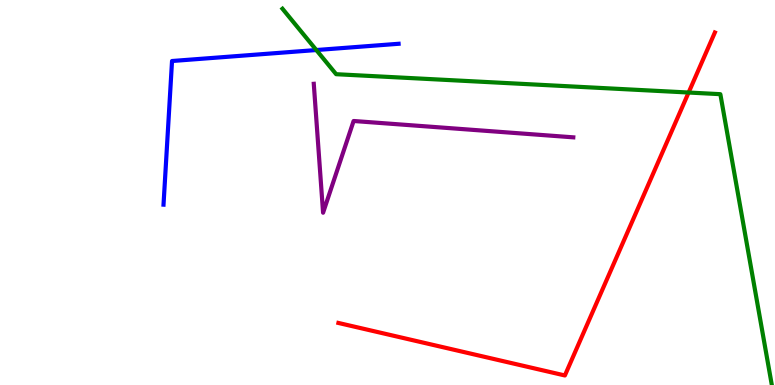[{'lines': ['blue', 'red'], 'intersections': []}, {'lines': ['green', 'red'], 'intersections': [{'x': 8.89, 'y': 7.6}]}, {'lines': ['purple', 'red'], 'intersections': []}, {'lines': ['blue', 'green'], 'intersections': [{'x': 4.08, 'y': 8.7}]}, {'lines': ['blue', 'purple'], 'intersections': []}, {'lines': ['green', 'purple'], 'intersections': []}]